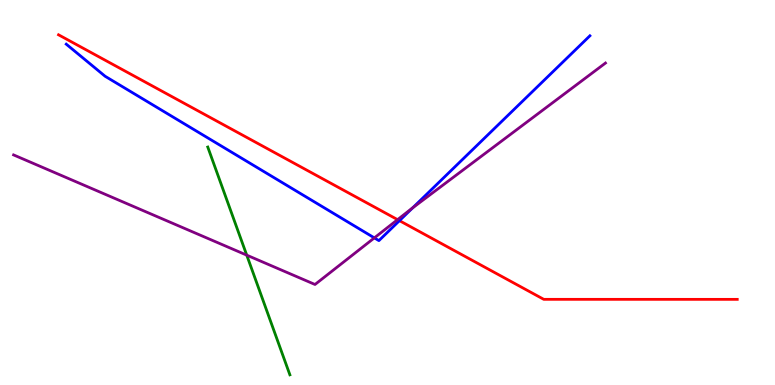[{'lines': ['blue', 'red'], 'intersections': [{'x': 5.15, 'y': 4.27}]}, {'lines': ['green', 'red'], 'intersections': []}, {'lines': ['purple', 'red'], 'intersections': [{'x': 5.13, 'y': 4.29}]}, {'lines': ['blue', 'green'], 'intersections': []}, {'lines': ['blue', 'purple'], 'intersections': [{'x': 4.83, 'y': 3.82}, {'x': 5.33, 'y': 4.6}]}, {'lines': ['green', 'purple'], 'intersections': [{'x': 3.18, 'y': 3.37}]}]